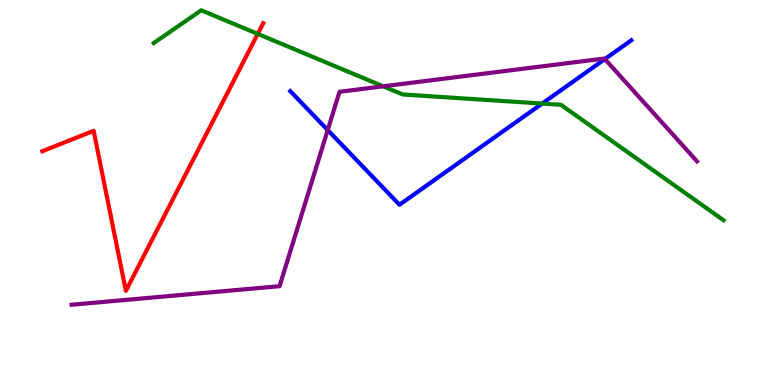[{'lines': ['blue', 'red'], 'intersections': []}, {'lines': ['green', 'red'], 'intersections': [{'x': 3.33, 'y': 9.12}]}, {'lines': ['purple', 'red'], 'intersections': []}, {'lines': ['blue', 'green'], 'intersections': [{'x': 7.0, 'y': 7.31}]}, {'lines': ['blue', 'purple'], 'intersections': [{'x': 4.23, 'y': 6.62}, {'x': 7.8, 'y': 8.47}]}, {'lines': ['green', 'purple'], 'intersections': [{'x': 4.94, 'y': 7.76}]}]